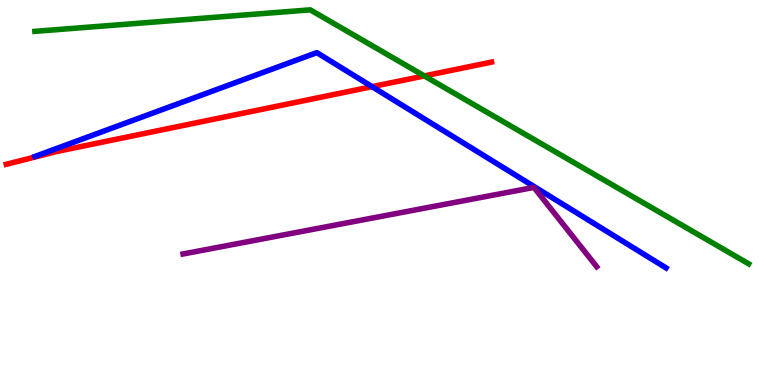[{'lines': ['blue', 'red'], 'intersections': [{'x': 4.8, 'y': 7.75}]}, {'lines': ['green', 'red'], 'intersections': [{'x': 5.47, 'y': 8.03}]}, {'lines': ['purple', 'red'], 'intersections': []}, {'lines': ['blue', 'green'], 'intersections': []}, {'lines': ['blue', 'purple'], 'intersections': []}, {'lines': ['green', 'purple'], 'intersections': []}]